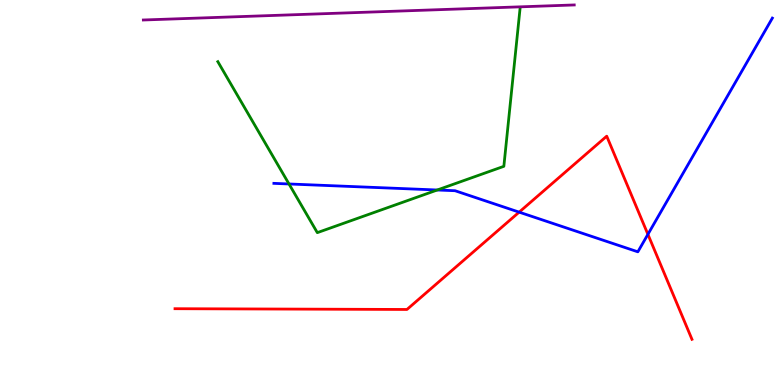[{'lines': ['blue', 'red'], 'intersections': [{'x': 6.7, 'y': 4.49}, {'x': 8.36, 'y': 3.91}]}, {'lines': ['green', 'red'], 'intersections': []}, {'lines': ['purple', 'red'], 'intersections': []}, {'lines': ['blue', 'green'], 'intersections': [{'x': 3.73, 'y': 5.22}, {'x': 5.64, 'y': 5.07}]}, {'lines': ['blue', 'purple'], 'intersections': []}, {'lines': ['green', 'purple'], 'intersections': []}]